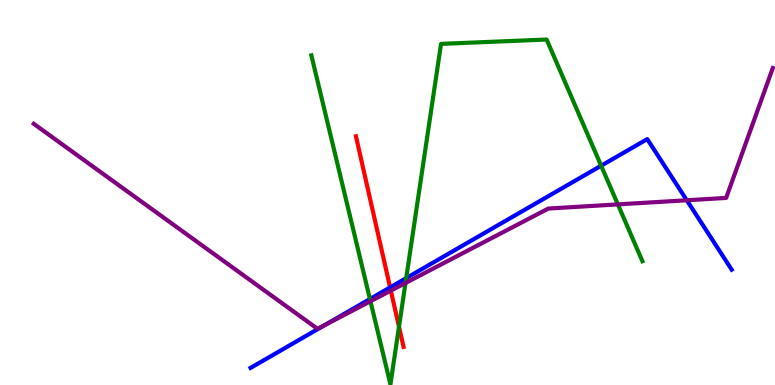[{'lines': ['blue', 'red'], 'intersections': [{'x': 5.03, 'y': 2.53}]}, {'lines': ['green', 'red'], 'intersections': [{'x': 5.15, 'y': 1.51}]}, {'lines': ['purple', 'red'], 'intersections': [{'x': 5.04, 'y': 2.45}]}, {'lines': ['blue', 'green'], 'intersections': [{'x': 4.77, 'y': 2.23}, {'x': 5.24, 'y': 2.78}, {'x': 7.76, 'y': 5.7}]}, {'lines': ['blue', 'purple'], 'intersections': [{'x': 4.19, 'y': 1.56}, {'x': 8.86, 'y': 4.8}]}, {'lines': ['green', 'purple'], 'intersections': [{'x': 4.78, 'y': 2.18}, {'x': 5.23, 'y': 2.65}, {'x': 7.97, 'y': 4.69}]}]